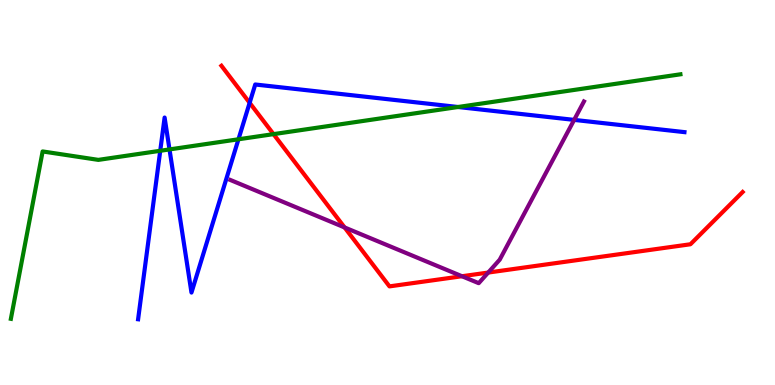[{'lines': ['blue', 'red'], 'intersections': [{'x': 3.22, 'y': 7.33}]}, {'lines': ['green', 'red'], 'intersections': [{'x': 3.53, 'y': 6.52}]}, {'lines': ['purple', 'red'], 'intersections': [{'x': 4.45, 'y': 4.09}, {'x': 5.96, 'y': 2.83}, {'x': 6.3, 'y': 2.92}]}, {'lines': ['blue', 'green'], 'intersections': [{'x': 2.07, 'y': 6.08}, {'x': 2.19, 'y': 6.12}, {'x': 3.08, 'y': 6.38}, {'x': 5.91, 'y': 7.22}]}, {'lines': ['blue', 'purple'], 'intersections': [{'x': 7.41, 'y': 6.89}]}, {'lines': ['green', 'purple'], 'intersections': []}]